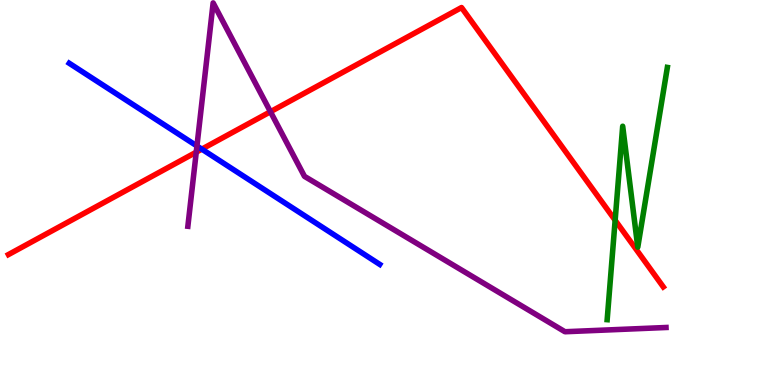[{'lines': ['blue', 'red'], 'intersections': [{'x': 2.6, 'y': 6.13}]}, {'lines': ['green', 'red'], 'intersections': [{'x': 7.94, 'y': 4.28}]}, {'lines': ['purple', 'red'], 'intersections': [{'x': 2.53, 'y': 6.05}, {'x': 3.49, 'y': 7.1}]}, {'lines': ['blue', 'green'], 'intersections': []}, {'lines': ['blue', 'purple'], 'intersections': [{'x': 2.54, 'y': 6.21}]}, {'lines': ['green', 'purple'], 'intersections': []}]